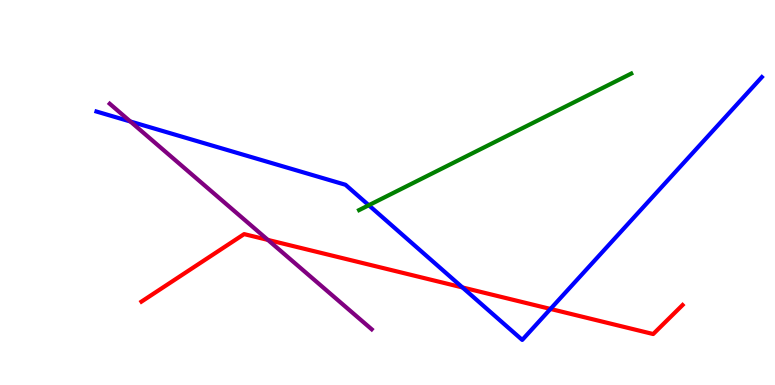[{'lines': ['blue', 'red'], 'intersections': [{'x': 5.97, 'y': 2.53}, {'x': 7.1, 'y': 1.98}]}, {'lines': ['green', 'red'], 'intersections': []}, {'lines': ['purple', 'red'], 'intersections': [{'x': 3.46, 'y': 3.77}]}, {'lines': ['blue', 'green'], 'intersections': [{'x': 4.76, 'y': 4.67}]}, {'lines': ['blue', 'purple'], 'intersections': [{'x': 1.68, 'y': 6.84}]}, {'lines': ['green', 'purple'], 'intersections': []}]